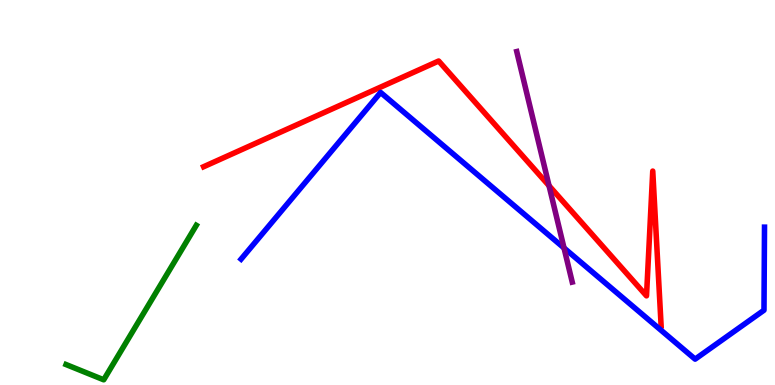[{'lines': ['blue', 'red'], 'intersections': []}, {'lines': ['green', 'red'], 'intersections': []}, {'lines': ['purple', 'red'], 'intersections': [{'x': 7.08, 'y': 5.18}]}, {'lines': ['blue', 'green'], 'intersections': []}, {'lines': ['blue', 'purple'], 'intersections': [{'x': 7.28, 'y': 3.56}]}, {'lines': ['green', 'purple'], 'intersections': []}]